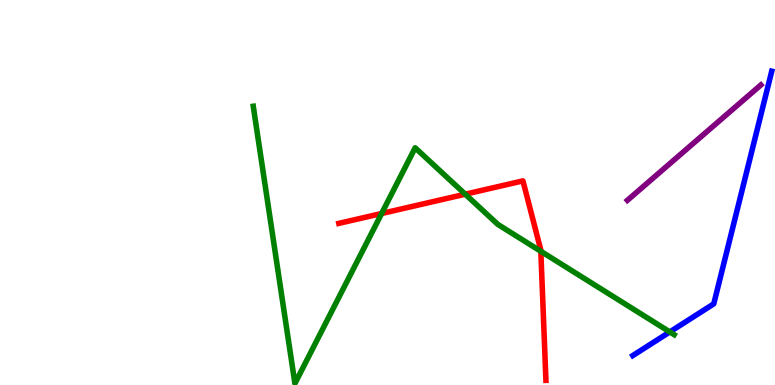[{'lines': ['blue', 'red'], 'intersections': []}, {'lines': ['green', 'red'], 'intersections': [{'x': 4.92, 'y': 4.45}, {'x': 6.0, 'y': 4.96}, {'x': 6.98, 'y': 3.47}]}, {'lines': ['purple', 'red'], 'intersections': []}, {'lines': ['blue', 'green'], 'intersections': [{'x': 8.64, 'y': 1.38}]}, {'lines': ['blue', 'purple'], 'intersections': []}, {'lines': ['green', 'purple'], 'intersections': []}]